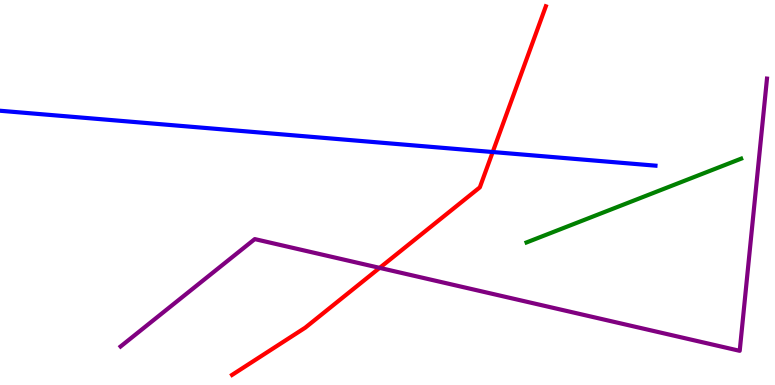[{'lines': ['blue', 'red'], 'intersections': [{'x': 6.36, 'y': 6.05}]}, {'lines': ['green', 'red'], 'intersections': []}, {'lines': ['purple', 'red'], 'intersections': [{'x': 4.9, 'y': 3.04}]}, {'lines': ['blue', 'green'], 'intersections': []}, {'lines': ['blue', 'purple'], 'intersections': []}, {'lines': ['green', 'purple'], 'intersections': []}]